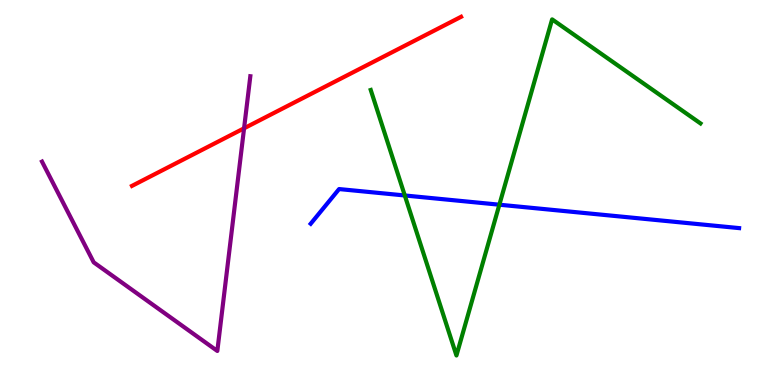[{'lines': ['blue', 'red'], 'intersections': []}, {'lines': ['green', 'red'], 'intersections': []}, {'lines': ['purple', 'red'], 'intersections': [{'x': 3.15, 'y': 6.67}]}, {'lines': ['blue', 'green'], 'intersections': [{'x': 5.22, 'y': 4.92}, {'x': 6.44, 'y': 4.68}]}, {'lines': ['blue', 'purple'], 'intersections': []}, {'lines': ['green', 'purple'], 'intersections': []}]